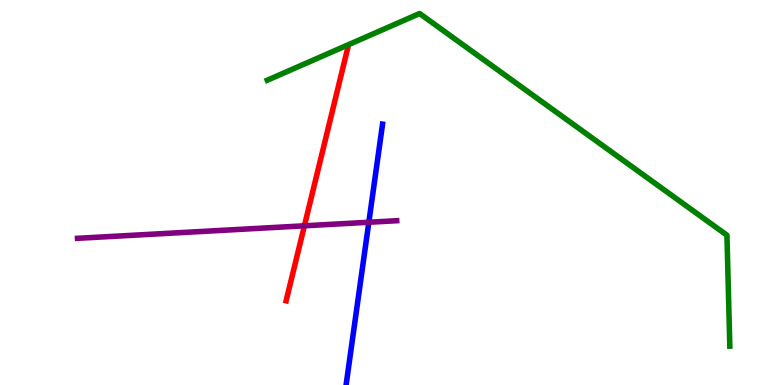[{'lines': ['blue', 'red'], 'intersections': []}, {'lines': ['green', 'red'], 'intersections': []}, {'lines': ['purple', 'red'], 'intersections': [{'x': 3.93, 'y': 4.13}]}, {'lines': ['blue', 'green'], 'intersections': []}, {'lines': ['blue', 'purple'], 'intersections': [{'x': 4.76, 'y': 4.23}]}, {'lines': ['green', 'purple'], 'intersections': []}]